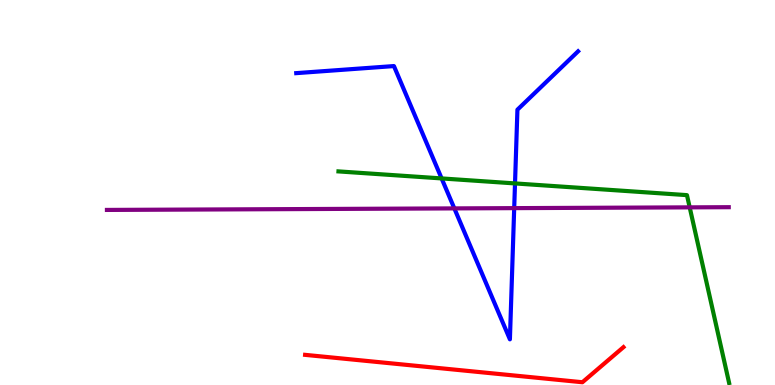[{'lines': ['blue', 'red'], 'intersections': []}, {'lines': ['green', 'red'], 'intersections': []}, {'lines': ['purple', 'red'], 'intersections': []}, {'lines': ['blue', 'green'], 'intersections': [{'x': 5.7, 'y': 5.37}, {'x': 6.65, 'y': 5.24}]}, {'lines': ['blue', 'purple'], 'intersections': [{'x': 5.86, 'y': 4.59}, {'x': 6.63, 'y': 4.59}]}, {'lines': ['green', 'purple'], 'intersections': [{'x': 8.9, 'y': 4.61}]}]